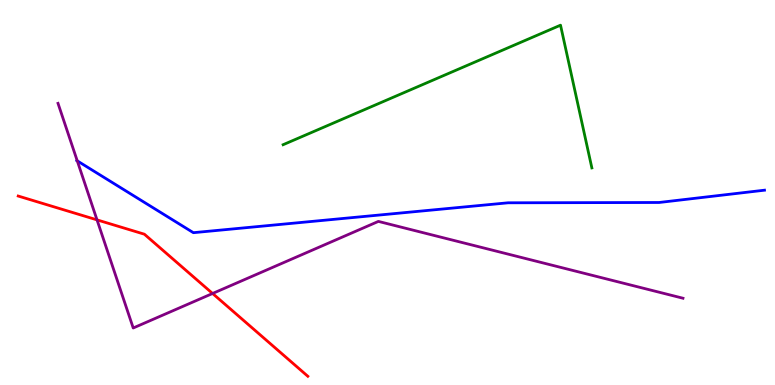[{'lines': ['blue', 'red'], 'intersections': []}, {'lines': ['green', 'red'], 'intersections': []}, {'lines': ['purple', 'red'], 'intersections': [{'x': 1.25, 'y': 4.29}, {'x': 2.74, 'y': 2.38}]}, {'lines': ['blue', 'green'], 'intersections': []}, {'lines': ['blue', 'purple'], 'intersections': [{'x': 0.997, 'y': 5.82}]}, {'lines': ['green', 'purple'], 'intersections': []}]